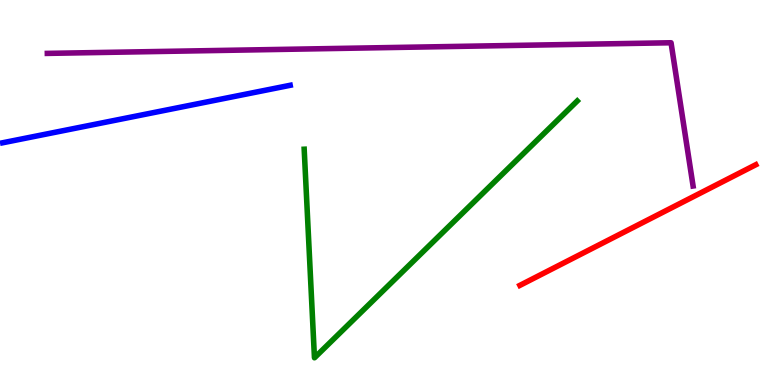[{'lines': ['blue', 'red'], 'intersections': []}, {'lines': ['green', 'red'], 'intersections': []}, {'lines': ['purple', 'red'], 'intersections': []}, {'lines': ['blue', 'green'], 'intersections': []}, {'lines': ['blue', 'purple'], 'intersections': []}, {'lines': ['green', 'purple'], 'intersections': []}]